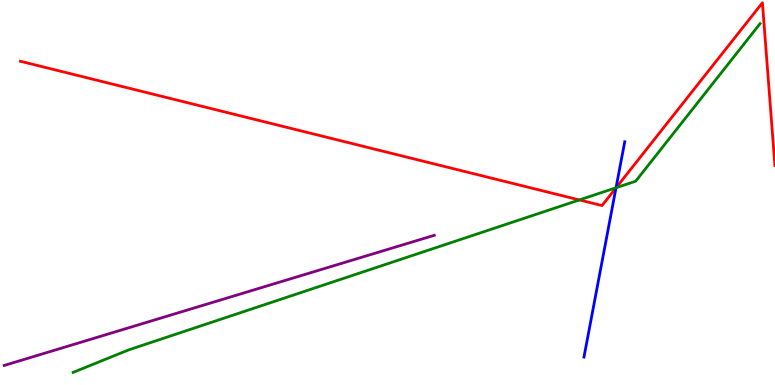[{'lines': ['blue', 'red'], 'intersections': [{'x': 7.95, 'y': 5.12}]}, {'lines': ['green', 'red'], 'intersections': [{'x': 7.48, 'y': 4.81}, {'x': 7.95, 'y': 5.12}]}, {'lines': ['purple', 'red'], 'intersections': []}, {'lines': ['blue', 'green'], 'intersections': [{'x': 7.95, 'y': 5.12}]}, {'lines': ['blue', 'purple'], 'intersections': []}, {'lines': ['green', 'purple'], 'intersections': []}]